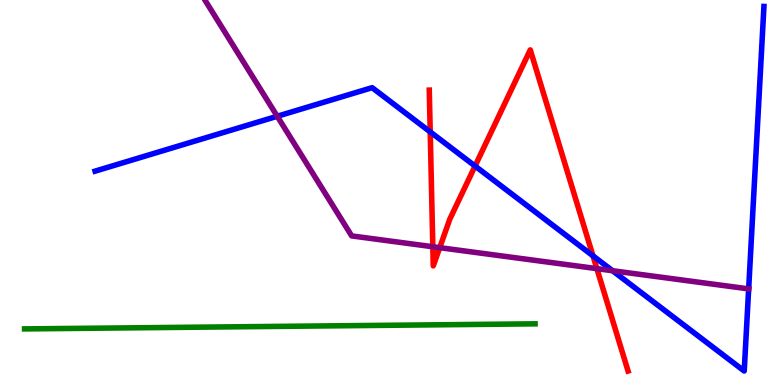[{'lines': ['blue', 'red'], 'intersections': [{'x': 5.55, 'y': 6.57}, {'x': 6.13, 'y': 5.69}, {'x': 7.65, 'y': 3.35}]}, {'lines': ['green', 'red'], 'intersections': []}, {'lines': ['purple', 'red'], 'intersections': [{'x': 5.58, 'y': 3.59}, {'x': 5.67, 'y': 3.57}, {'x': 7.7, 'y': 3.02}]}, {'lines': ['blue', 'green'], 'intersections': []}, {'lines': ['blue', 'purple'], 'intersections': [{'x': 3.58, 'y': 6.98}, {'x': 7.9, 'y': 2.97}, {'x': 9.66, 'y': 2.5}]}, {'lines': ['green', 'purple'], 'intersections': []}]